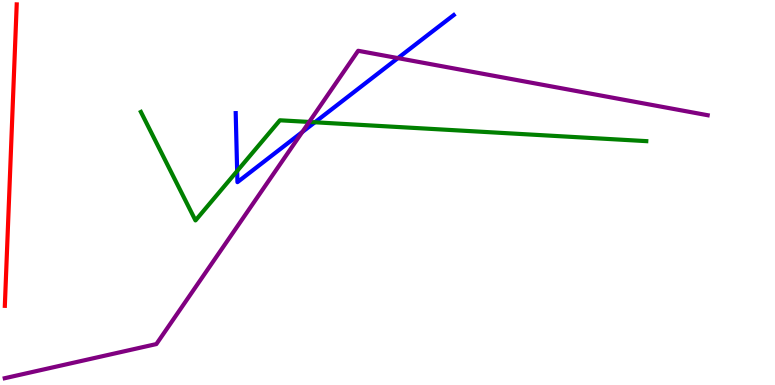[{'lines': ['blue', 'red'], 'intersections': []}, {'lines': ['green', 'red'], 'intersections': []}, {'lines': ['purple', 'red'], 'intersections': []}, {'lines': ['blue', 'green'], 'intersections': [{'x': 3.06, 'y': 5.56}, {'x': 4.06, 'y': 6.82}]}, {'lines': ['blue', 'purple'], 'intersections': [{'x': 3.9, 'y': 6.57}, {'x': 5.13, 'y': 8.49}]}, {'lines': ['green', 'purple'], 'intersections': [{'x': 3.99, 'y': 6.83}]}]